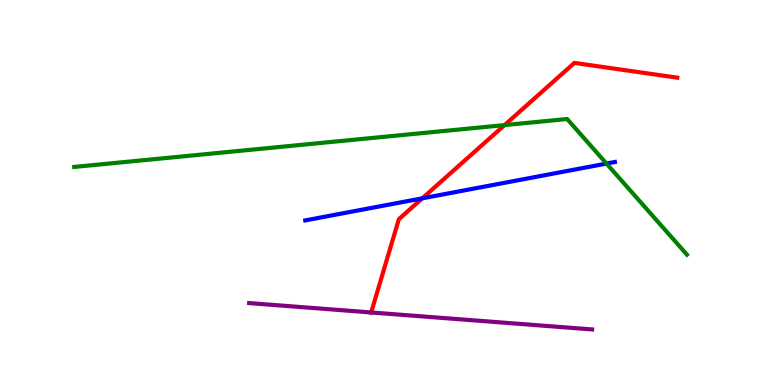[{'lines': ['blue', 'red'], 'intersections': [{'x': 5.45, 'y': 4.85}]}, {'lines': ['green', 'red'], 'intersections': [{'x': 6.51, 'y': 6.75}]}, {'lines': ['purple', 'red'], 'intersections': [{'x': 4.79, 'y': 1.88}]}, {'lines': ['blue', 'green'], 'intersections': [{'x': 7.83, 'y': 5.75}]}, {'lines': ['blue', 'purple'], 'intersections': []}, {'lines': ['green', 'purple'], 'intersections': []}]